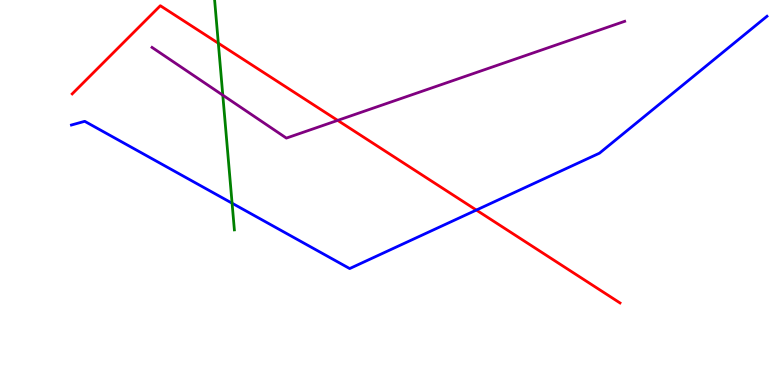[{'lines': ['blue', 'red'], 'intersections': [{'x': 6.15, 'y': 4.54}]}, {'lines': ['green', 'red'], 'intersections': [{'x': 2.82, 'y': 8.88}]}, {'lines': ['purple', 'red'], 'intersections': [{'x': 4.36, 'y': 6.87}]}, {'lines': ['blue', 'green'], 'intersections': [{'x': 2.99, 'y': 4.72}]}, {'lines': ['blue', 'purple'], 'intersections': []}, {'lines': ['green', 'purple'], 'intersections': [{'x': 2.87, 'y': 7.53}]}]